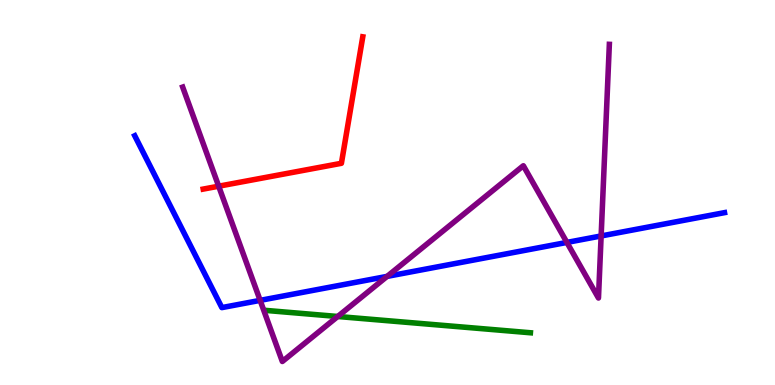[{'lines': ['blue', 'red'], 'intersections': []}, {'lines': ['green', 'red'], 'intersections': []}, {'lines': ['purple', 'red'], 'intersections': [{'x': 2.82, 'y': 5.16}]}, {'lines': ['blue', 'green'], 'intersections': []}, {'lines': ['blue', 'purple'], 'intersections': [{'x': 3.36, 'y': 2.2}, {'x': 4.99, 'y': 2.82}, {'x': 7.31, 'y': 3.7}, {'x': 7.76, 'y': 3.87}]}, {'lines': ['green', 'purple'], 'intersections': [{'x': 4.36, 'y': 1.78}]}]